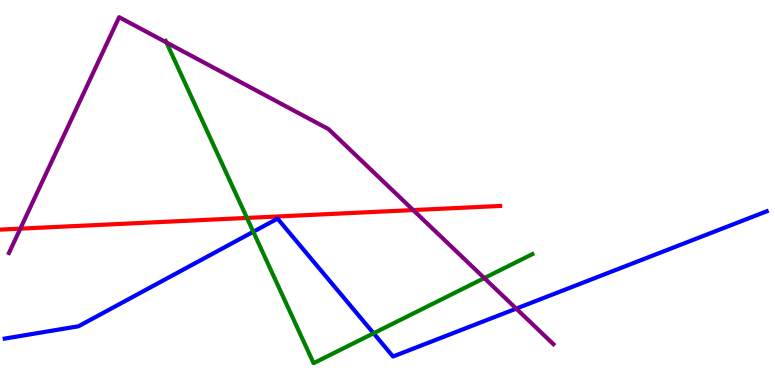[{'lines': ['blue', 'red'], 'intersections': []}, {'lines': ['green', 'red'], 'intersections': [{'x': 3.19, 'y': 4.34}]}, {'lines': ['purple', 'red'], 'intersections': [{'x': 0.262, 'y': 4.06}, {'x': 5.33, 'y': 4.54}]}, {'lines': ['blue', 'green'], 'intersections': [{'x': 3.27, 'y': 3.98}, {'x': 4.82, 'y': 1.34}]}, {'lines': ['blue', 'purple'], 'intersections': [{'x': 6.66, 'y': 1.98}]}, {'lines': ['green', 'purple'], 'intersections': [{'x': 2.15, 'y': 8.9}, {'x': 6.25, 'y': 2.78}]}]